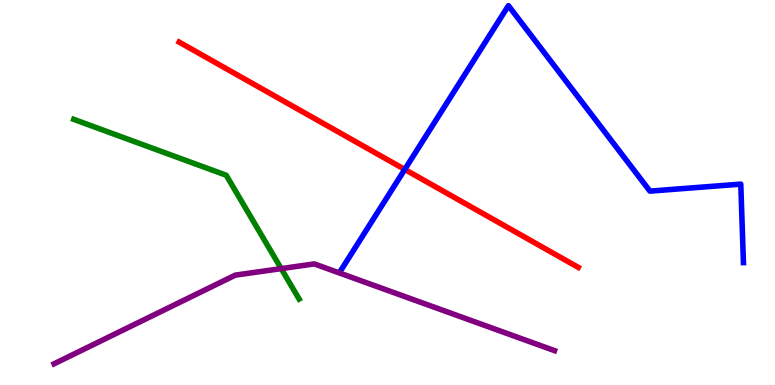[{'lines': ['blue', 'red'], 'intersections': [{'x': 5.22, 'y': 5.6}]}, {'lines': ['green', 'red'], 'intersections': []}, {'lines': ['purple', 'red'], 'intersections': []}, {'lines': ['blue', 'green'], 'intersections': []}, {'lines': ['blue', 'purple'], 'intersections': []}, {'lines': ['green', 'purple'], 'intersections': [{'x': 3.63, 'y': 3.02}]}]